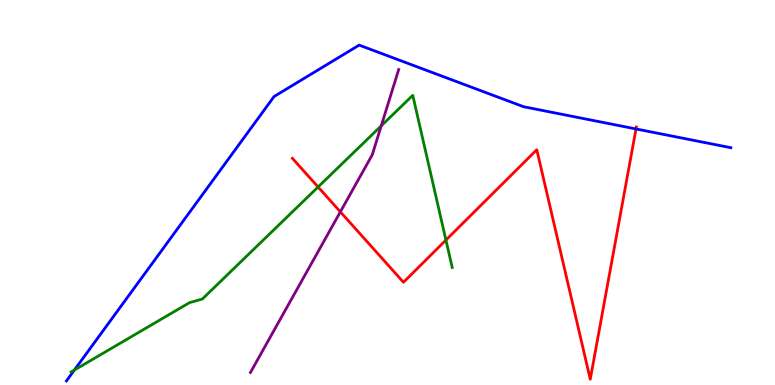[{'lines': ['blue', 'red'], 'intersections': [{'x': 8.21, 'y': 6.65}]}, {'lines': ['green', 'red'], 'intersections': [{'x': 4.1, 'y': 5.14}, {'x': 5.75, 'y': 3.76}]}, {'lines': ['purple', 'red'], 'intersections': [{'x': 4.39, 'y': 4.5}]}, {'lines': ['blue', 'green'], 'intersections': [{'x': 0.96, 'y': 0.389}]}, {'lines': ['blue', 'purple'], 'intersections': []}, {'lines': ['green', 'purple'], 'intersections': [{'x': 4.92, 'y': 6.73}]}]